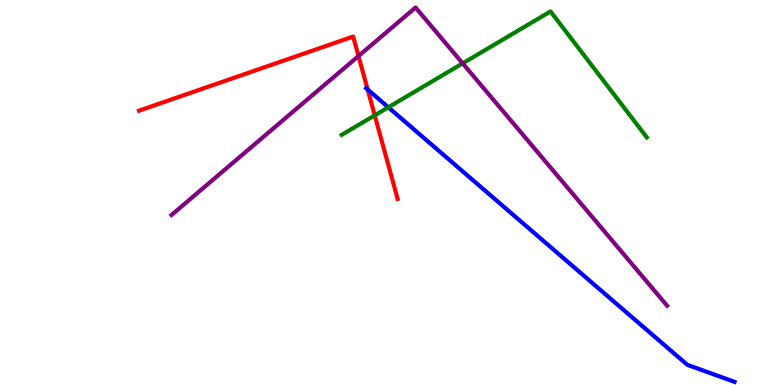[{'lines': ['blue', 'red'], 'intersections': [{'x': 4.74, 'y': 7.67}]}, {'lines': ['green', 'red'], 'intersections': [{'x': 4.84, 'y': 7.0}]}, {'lines': ['purple', 'red'], 'intersections': [{'x': 4.63, 'y': 8.54}]}, {'lines': ['blue', 'green'], 'intersections': [{'x': 5.01, 'y': 7.21}]}, {'lines': ['blue', 'purple'], 'intersections': []}, {'lines': ['green', 'purple'], 'intersections': [{'x': 5.97, 'y': 8.35}]}]